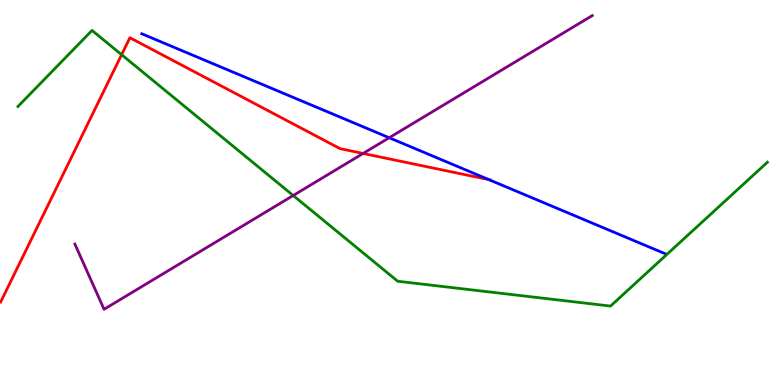[{'lines': ['blue', 'red'], 'intersections': [{'x': 6.31, 'y': 5.33}]}, {'lines': ['green', 'red'], 'intersections': [{'x': 1.57, 'y': 8.58}]}, {'lines': ['purple', 'red'], 'intersections': [{'x': 4.69, 'y': 6.01}]}, {'lines': ['blue', 'green'], 'intersections': []}, {'lines': ['blue', 'purple'], 'intersections': [{'x': 5.02, 'y': 6.42}]}, {'lines': ['green', 'purple'], 'intersections': [{'x': 3.78, 'y': 4.92}]}]